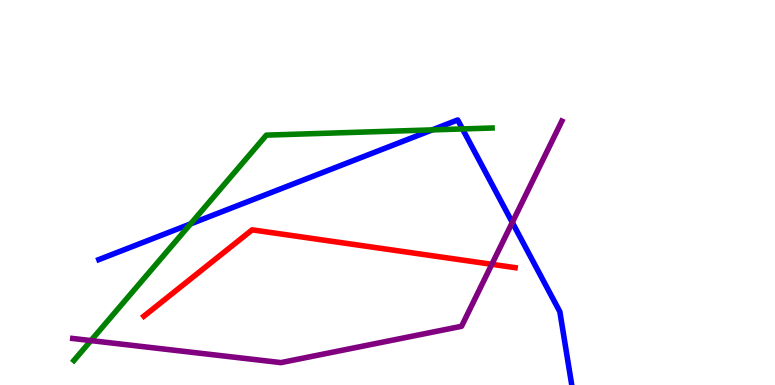[{'lines': ['blue', 'red'], 'intersections': []}, {'lines': ['green', 'red'], 'intersections': []}, {'lines': ['purple', 'red'], 'intersections': [{'x': 6.35, 'y': 3.13}]}, {'lines': ['blue', 'green'], 'intersections': [{'x': 2.46, 'y': 4.18}, {'x': 5.58, 'y': 6.63}, {'x': 5.97, 'y': 6.65}]}, {'lines': ['blue', 'purple'], 'intersections': [{'x': 6.61, 'y': 4.22}]}, {'lines': ['green', 'purple'], 'intersections': [{'x': 1.17, 'y': 1.15}]}]